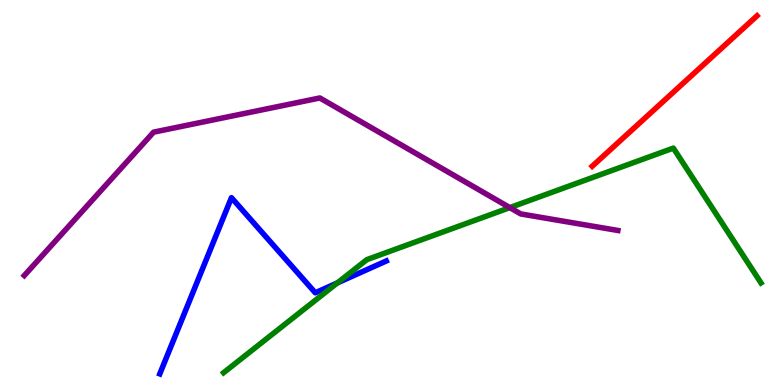[{'lines': ['blue', 'red'], 'intersections': []}, {'lines': ['green', 'red'], 'intersections': []}, {'lines': ['purple', 'red'], 'intersections': []}, {'lines': ['blue', 'green'], 'intersections': [{'x': 4.35, 'y': 2.65}]}, {'lines': ['blue', 'purple'], 'intersections': []}, {'lines': ['green', 'purple'], 'intersections': [{'x': 6.58, 'y': 4.61}]}]